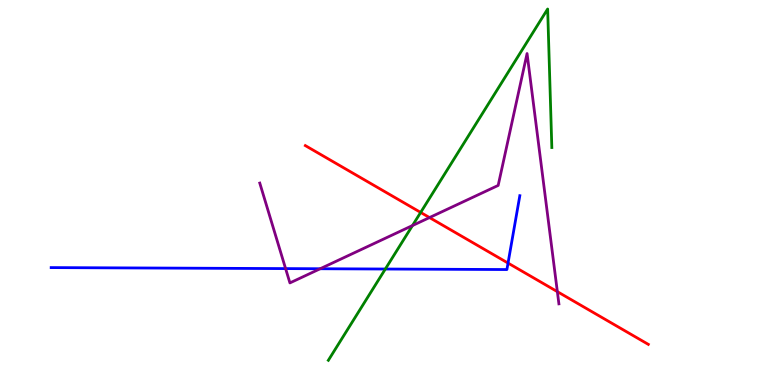[{'lines': ['blue', 'red'], 'intersections': [{'x': 6.56, 'y': 3.17}]}, {'lines': ['green', 'red'], 'intersections': [{'x': 5.43, 'y': 4.48}]}, {'lines': ['purple', 'red'], 'intersections': [{'x': 5.54, 'y': 4.35}, {'x': 7.19, 'y': 2.42}]}, {'lines': ['blue', 'green'], 'intersections': [{'x': 4.97, 'y': 3.01}]}, {'lines': ['blue', 'purple'], 'intersections': [{'x': 3.69, 'y': 3.02}, {'x': 4.13, 'y': 3.02}]}, {'lines': ['green', 'purple'], 'intersections': [{'x': 5.32, 'y': 4.14}]}]